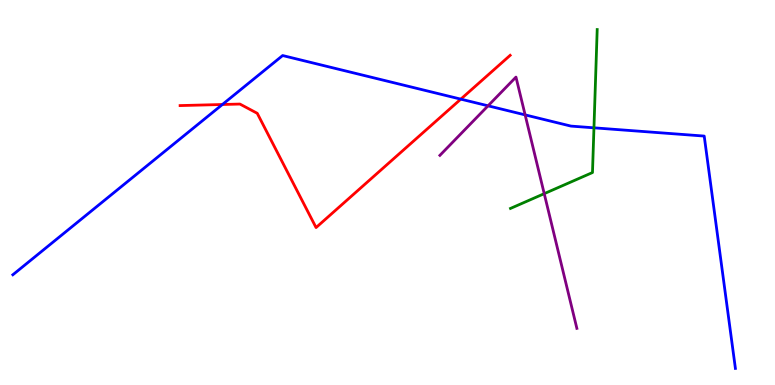[{'lines': ['blue', 'red'], 'intersections': [{'x': 2.87, 'y': 7.29}, {'x': 5.95, 'y': 7.42}]}, {'lines': ['green', 'red'], 'intersections': []}, {'lines': ['purple', 'red'], 'intersections': []}, {'lines': ['blue', 'green'], 'intersections': [{'x': 7.66, 'y': 6.68}]}, {'lines': ['blue', 'purple'], 'intersections': [{'x': 6.3, 'y': 7.25}, {'x': 6.78, 'y': 7.02}]}, {'lines': ['green', 'purple'], 'intersections': [{'x': 7.02, 'y': 4.97}]}]